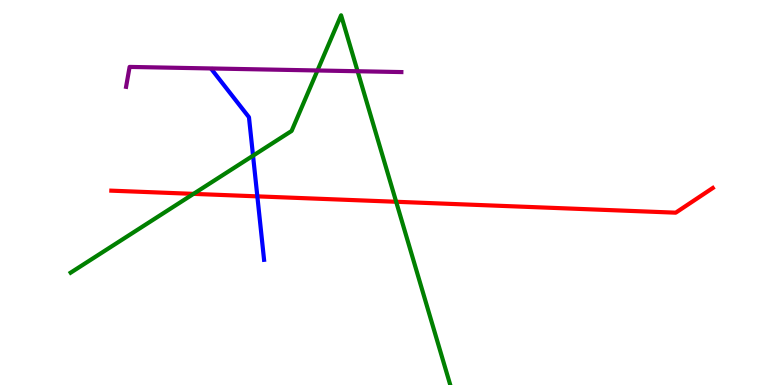[{'lines': ['blue', 'red'], 'intersections': [{'x': 3.32, 'y': 4.9}]}, {'lines': ['green', 'red'], 'intersections': [{'x': 2.5, 'y': 4.96}, {'x': 5.11, 'y': 4.76}]}, {'lines': ['purple', 'red'], 'intersections': []}, {'lines': ['blue', 'green'], 'intersections': [{'x': 3.27, 'y': 5.96}]}, {'lines': ['blue', 'purple'], 'intersections': []}, {'lines': ['green', 'purple'], 'intersections': [{'x': 4.1, 'y': 8.17}, {'x': 4.61, 'y': 8.15}]}]